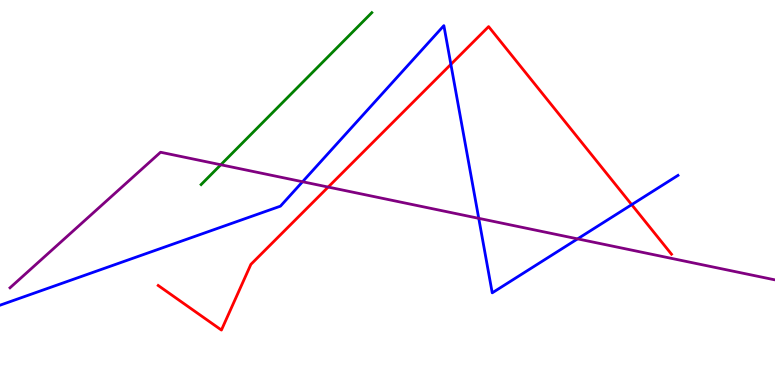[{'lines': ['blue', 'red'], 'intersections': [{'x': 5.82, 'y': 8.33}, {'x': 8.15, 'y': 4.68}]}, {'lines': ['green', 'red'], 'intersections': []}, {'lines': ['purple', 'red'], 'intersections': [{'x': 4.23, 'y': 5.14}]}, {'lines': ['blue', 'green'], 'intersections': []}, {'lines': ['blue', 'purple'], 'intersections': [{'x': 3.9, 'y': 5.28}, {'x': 6.18, 'y': 4.33}, {'x': 7.45, 'y': 3.8}]}, {'lines': ['green', 'purple'], 'intersections': [{'x': 2.85, 'y': 5.72}]}]